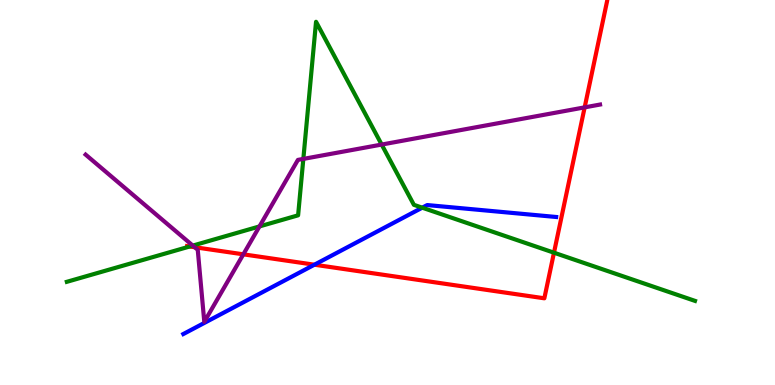[{'lines': ['blue', 'red'], 'intersections': [{'x': 4.06, 'y': 3.12}]}, {'lines': ['green', 'red'], 'intersections': [{'x': 2.45, 'y': 3.6}, {'x': 7.15, 'y': 3.44}]}, {'lines': ['purple', 'red'], 'intersections': [{'x': 2.51, 'y': 3.58}, {'x': 3.14, 'y': 3.39}, {'x': 7.54, 'y': 7.21}]}, {'lines': ['blue', 'green'], 'intersections': [{'x': 5.45, 'y': 4.61}]}, {'lines': ['blue', 'purple'], 'intersections': []}, {'lines': ['green', 'purple'], 'intersections': [{'x': 2.49, 'y': 3.62}, {'x': 3.35, 'y': 4.12}, {'x': 3.91, 'y': 5.87}, {'x': 4.92, 'y': 6.25}]}]